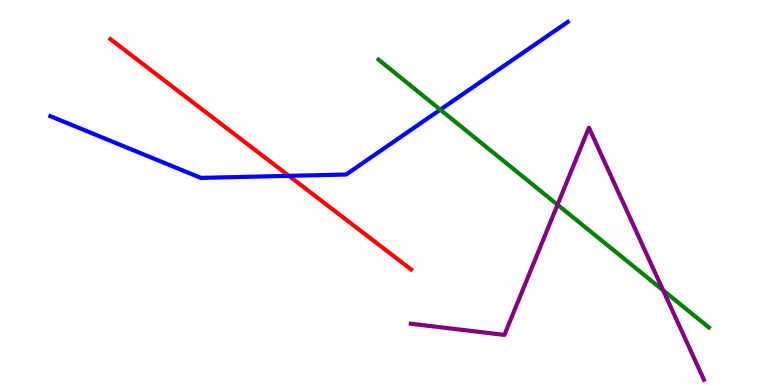[{'lines': ['blue', 'red'], 'intersections': [{'x': 3.73, 'y': 5.43}]}, {'lines': ['green', 'red'], 'intersections': []}, {'lines': ['purple', 'red'], 'intersections': []}, {'lines': ['blue', 'green'], 'intersections': [{'x': 5.68, 'y': 7.15}]}, {'lines': ['blue', 'purple'], 'intersections': []}, {'lines': ['green', 'purple'], 'intersections': [{'x': 7.19, 'y': 4.68}, {'x': 8.56, 'y': 2.46}]}]